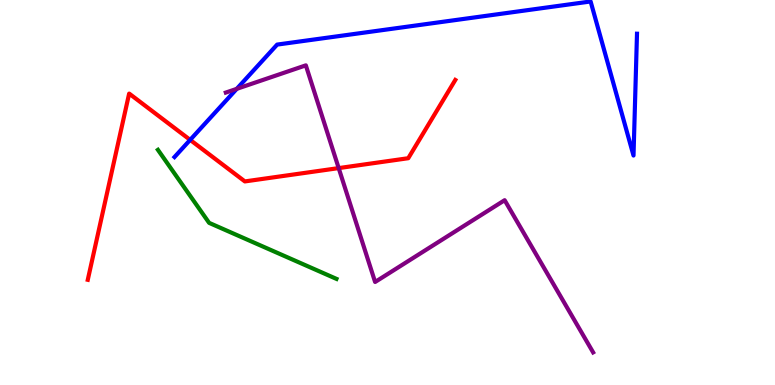[{'lines': ['blue', 'red'], 'intersections': [{'x': 2.45, 'y': 6.37}]}, {'lines': ['green', 'red'], 'intersections': []}, {'lines': ['purple', 'red'], 'intersections': [{'x': 4.37, 'y': 5.63}]}, {'lines': ['blue', 'green'], 'intersections': []}, {'lines': ['blue', 'purple'], 'intersections': [{'x': 3.05, 'y': 7.69}]}, {'lines': ['green', 'purple'], 'intersections': []}]